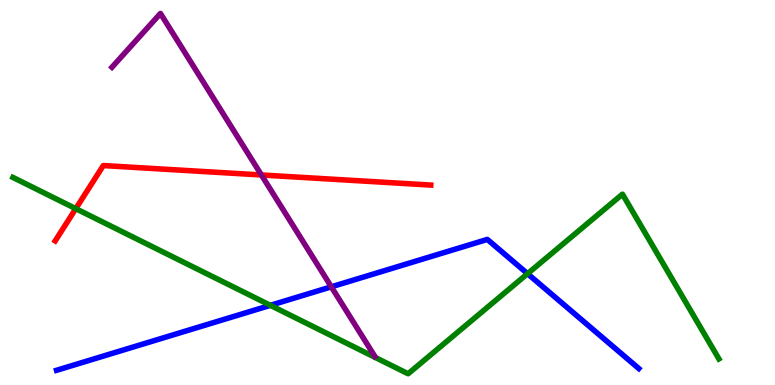[{'lines': ['blue', 'red'], 'intersections': []}, {'lines': ['green', 'red'], 'intersections': [{'x': 0.978, 'y': 4.58}]}, {'lines': ['purple', 'red'], 'intersections': [{'x': 3.37, 'y': 5.46}]}, {'lines': ['blue', 'green'], 'intersections': [{'x': 3.49, 'y': 2.07}, {'x': 6.81, 'y': 2.89}]}, {'lines': ['blue', 'purple'], 'intersections': [{'x': 4.28, 'y': 2.55}]}, {'lines': ['green', 'purple'], 'intersections': []}]